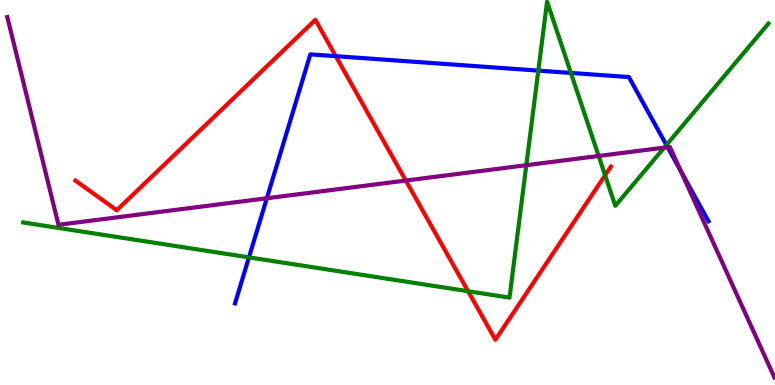[{'lines': ['blue', 'red'], 'intersections': [{'x': 4.33, 'y': 8.54}]}, {'lines': ['green', 'red'], 'intersections': [{'x': 6.04, 'y': 2.44}, {'x': 7.81, 'y': 5.45}]}, {'lines': ['purple', 'red'], 'intersections': [{'x': 5.24, 'y': 5.31}]}, {'lines': ['blue', 'green'], 'intersections': [{'x': 3.21, 'y': 3.32}, {'x': 6.95, 'y': 8.17}, {'x': 7.37, 'y': 8.11}, {'x': 8.6, 'y': 6.23}]}, {'lines': ['blue', 'purple'], 'intersections': [{'x': 3.44, 'y': 4.85}, {'x': 8.61, 'y': 6.18}, {'x': 8.78, 'y': 5.56}]}, {'lines': ['green', 'purple'], 'intersections': [{'x': 6.79, 'y': 5.71}, {'x': 7.72, 'y': 5.95}, {'x': 8.57, 'y': 6.17}]}]